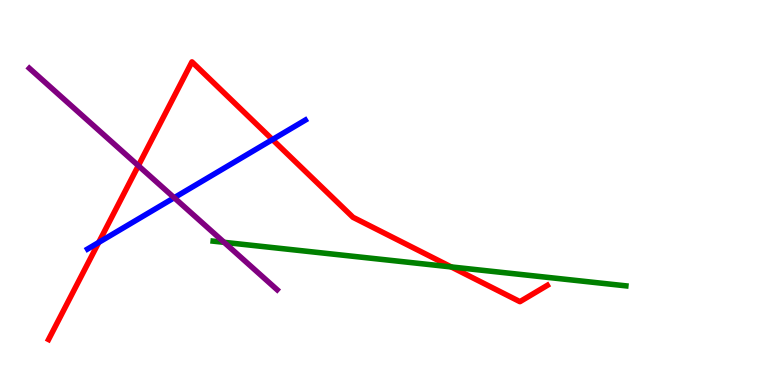[{'lines': ['blue', 'red'], 'intersections': [{'x': 1.27, 'y': 3.7}, {'x': 3.52, 'y': 6.38}]}, {'lines': ['green', 'red'], 'intersections': [{'x': 5.82, 'y': 3.07}]}, {'lines': ['purple', 'red'], 'intersections': [{'x': 1.79, 'y': 5.7}]}, {'lines': ['blue', 'green'], 'intersections': []}, {'lines': ['blue', 'purple'], 'intersections': [{'x': 2.25, 'y': 4.86}]}, {'lines': ['green', 'purple'], 'intersections': [{'x': 2.89, 'y': 3.71}]}]